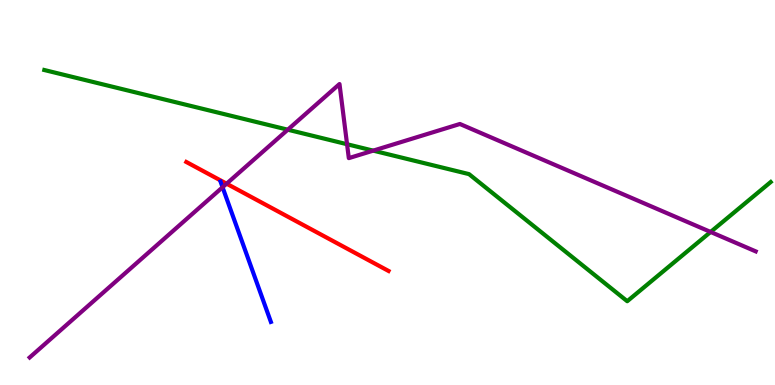[{'lines': ['blue', 'red'], 'intersections': []}, {'lines': ['green', 'red'], 'intersections': []}, {'lines': ['purple', 'red'], 'intersections': [{'x': 2.92, 'y': 5.23}]}, {'lines': ['blue', 'green'], 'intersections': []}, {'lines': ['blue', 'purple'], 'intersections': [{'x': 2.87, 'y': 5.14}]}, {'lines': ['green', 'purple'], 'intersections': [{'x': 3.71, 'y': 6.63}, {'x': 4.48, 'y': 6.25}, {'x': 4.82, 'y': 6.09}, {'x': 9.17, 'y': 3.98}]}]